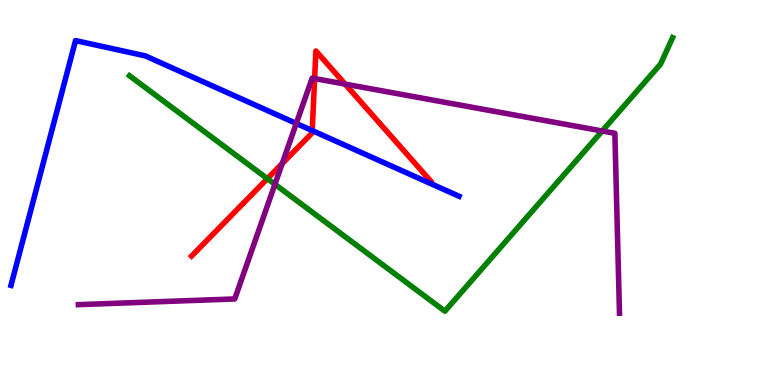[{'lines': ['blue', 'red'], 'intersections': [{'x': 4.03, 'y': 6.61}]}, {'lines': ['green', 'red'], 'intersections': [{'x': 3.45, 'y': 5.36}]}, {'lines': ['purple', 'red'], 'intersections': [{'x': 3.64, 'y': 5.75}, {'x': 4.06, 'y': 7.96}, {'x': 4.45, 'y': 7.82}]}, {'lines': ['blue', 'green'], 'intersections': []}, {'lines': ['blue', 'purple'], 'intersections': [{'x': 3.82, 'y': 6.79}]}, {'lines': ['green', 'purple'], 'intersections': [{'x': 3.55, 'y': 5.21}, {'x': 7.77, 'y': 6.6}]}]